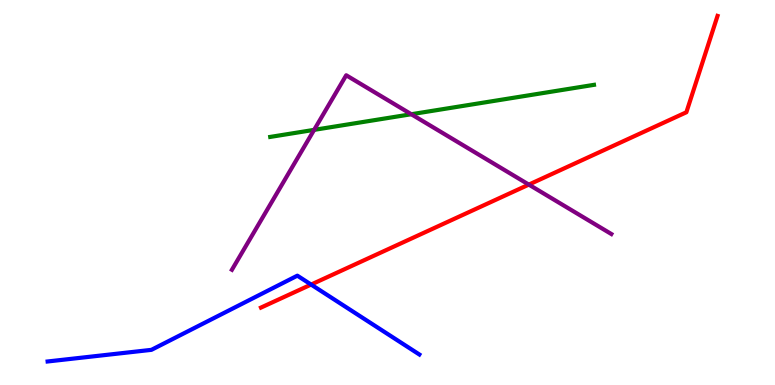[{'lines': ['blue', 'red'], 'intersections': [{'x': 4.01, 'y': 2.61}]}, {'lines': ['green', 'red'], 'intersections': []}, {'lines': ['purple', 'red'], 'intersections': [{'x': 6.82, 'y': 5.21}]}, {'lines': ['blue', 'green'], 'intersections': []}, {'lines': ['blue', 'purple'], 'intersections': []}, {'lines': ['green', 'purple'], 'intersections': [{'x': 4.05, 'y': 6.63}, {'x': 5.31, 'y': 7.03}]}]